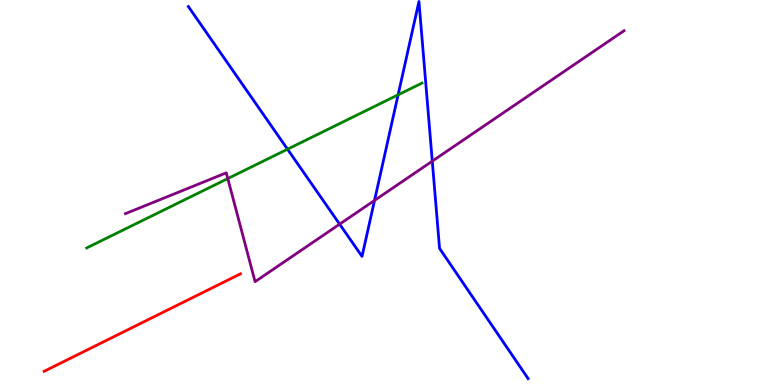[{'lines': ['blue', 'red'], 'intersections': []}, {'lines': ['green', 'red'], 'intersections': []}, {'lines': ['purple', 'red'], 'intersections': []}, {'lines': ['blue', 'green'], 'intersections': [{'x': 3.71, 'y': 6.12}, {'x': 5.14, 'y': 7.54}]}, {'lines': ['blue', 'purple'], 'intersections': [{'x': 4.38, 'y': 4.18}, {'x': 4.83, 'y': 4.79}, {'x': 5.58, 'y': 5.81}]}, {'lines': ['green', 'purple'], 'intersections': [{'x': 2.94, 'y': 5.36}]}]